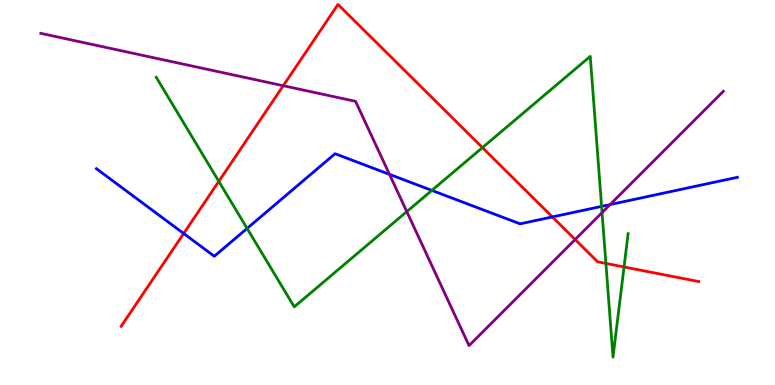[{'lines': ['blue', 'red'], 'intersections': [{'x': 2.37, 'y': 3.94}, {'x': 7.13, 'y': 4.37}]}, {'lines': ['green', 'red'], 'intersections': [{'x': 2.82, 'y': 5.29}, {'x': 6.22, 'y': 6.17}, {'x': 7.82, 'y': 3.16}, {'x': 8.05, 'y': 3.07}]}, {'lines': ['purple', 'red'], 'intersections': [{'x': 3.65, 'y': 7.77}, {'x': 7.42, 'y': 3.78}]}, {'lines': ['blue', 'green'], 'intersections': [{'x': 3.19, 'y': 4.07}, {'x': 5.57, 'y': 5.05}, {'x': 7.76, 'y': 4.64}]}, {'lines': ['blue', 'purple'], 'intersections': [{'x': 5.03, 'y': 5.47}, {'x': 7.87, 'y': 4.69}]}, {'lines': ['green', 'purple'], 'intersections': [{'x': 5.25, 'y': 4.5}, {'x': 7.77, 'y': 4.48}]}]